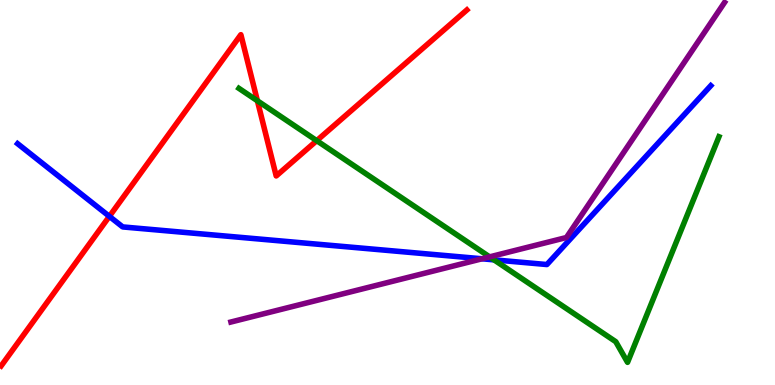[{'lines': ['blue', 'red'], 'intersections': [{'x': 1.41, 'y': 4.38}]}, {'lines': ['green', 'red'], 'intersections': [{'x': 3.32, 'y': 7.38}, {'x': 4.09, 'y': 6.35}]}, {'lines': ['purple', 'red'], 'intersections': []}, {'lines': ['blue', 'green'], 'intersections': [{'x': 6.37, 'y': 3.25}]}, {'lines': ['blue', 'purple'], 'intersections': [{'x': 6.22, 'y': 3.28}]}, {'lines': ['green', 'purple'], 'intersections': [{'x': 6.32, 'y': 3.33}]}]